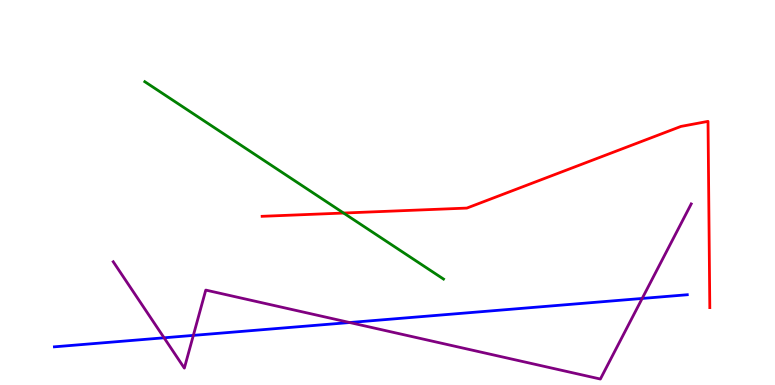[{'lines': ['blue', 'red'], 'intersections': []}, {'lines': ['green', 'red'], 'intersections': [{'x': 4.43, 'y': 4.47}]}, {'lines': ['purple', 'red'], 'intersections': []}, {'lines': ['blue', 'green'], 'intersections': []}, {'lines': ['blue', 'purple'], 'intersections': [{'x': 2.12, 'y': 1.23}, {'x': 2.49, 'y': 1.29}, {'x': 4.51, 'y': 1.62}, {'x': 8.29, 'y': 2.25}]}, {'lines': ['green', 'purple'], 'intersections': []}]